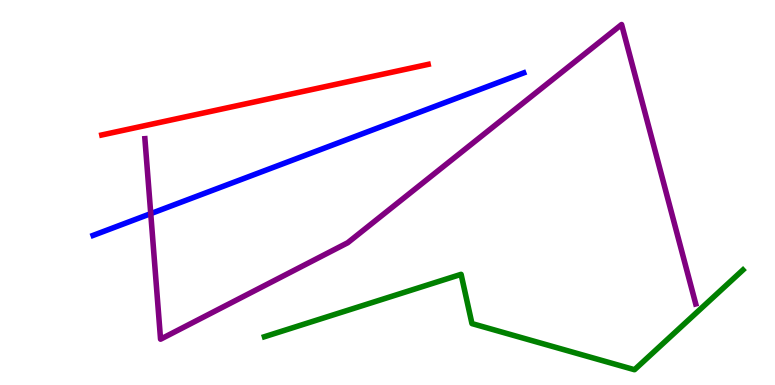[{'lines': ['blue', 'red'], 'intersections': []}, {'lines': ['green', 'red'], 'intersections': []}, {'lines': ['purple', 'red'], 'intersections': []}, {'lines': ['blue', 'green'], 'intersections': []}, {'lines': ['blue', 'purple'], 'intersections': [{'x': 1.95, 'y': 4.45}]}, {'lines': ['green', 'purple'], 'intersections': []}]